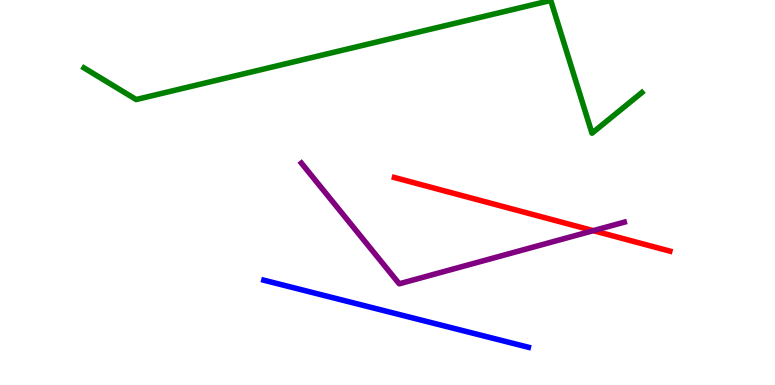[{'lines': ['blue', 'red'], 'intersections': []}, {'lines': ['green', 'red'], 'intersections': []}, {'lines': ['purple', 'red'], 'intersections': [{'x': 7.66, 'y': 4.01}]}, {'lines': ['blue', 'green'], 'intersections': []}, {'lines': ['blue', 'purple'], 'intersections': []}, {'lines': ['green', 'purple'], 'intersections': []}]